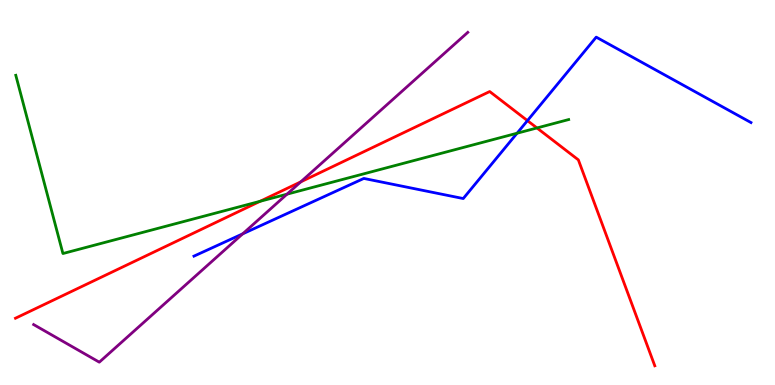[{'lines': ['blue', 'red'], 'intersections': [{'x': 6.81, 'y': 6.87}]}, {'lines': ['green', 'red'], 'intersections': [{'x': 3.36, 'y': 4.77}, {'x': 6.93, 'y': 6.68}]}, {'lines': ['purple', 'red'], 'intersections': [{'x': 3.88, 'y': 5.28}]}, {'lines': ['blue', 'green'], 'intersections': [{'x': 6.67, 'y': 6.54}]}, {'lines': ['blue', 'purple'], 'intersections': [{'x': 3.13, 'y': 3.93}]}, {'lines': ['green', 'purple'], 'intersections': [{'x': 3.7, 'y': 4.96}]}]